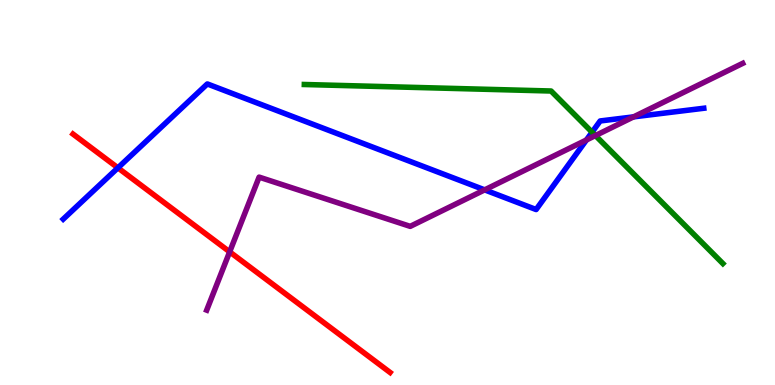[{'lines': ['blue', 'red'], 'intersections': [{'x': 1.52, 'y': 5.64}]}, {'lines': ['green', 'red'], 'intersections': []}, {'lines': ['purple', 'red'], 'intersections': [{'x': 2.96, 'y': 3.46}]}, {'lines': ['blue', 'green'], 'intersections': [{'x': 7.64, 'y': 6.57}]}, {'lines': ['blue', 'purple'], 'intersections': [{'x': 6.25, 'y': 5.07}, {'x': 7.57, 'y': 6.36}, {'x': 8.18, 'y': 6.96}]}, {'lines': ['green', 'purple'], 'intersections': [{'x': 7.68, 'y': 6.48}]}]